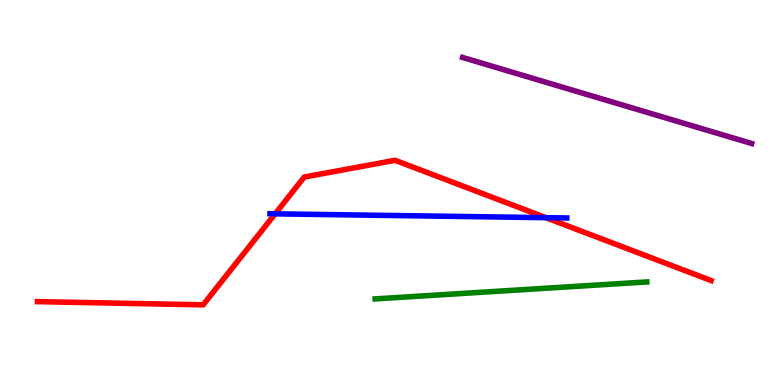[{'lines': ['blue', 'red'], 'intersections': [{'x': 3.55, 'y': 4.45}, {'x': 7.04, 'y': 4.35}]}, {'lines': ['green', 'red'], 'intersections': []}, {'lines': ['purple', 'red'], 'intersections': []}, {'lines': ['blue', 'green'], 'intersections': []}, {'lines': ['blue', 'purple'], 'intersections': []}, {'lines': ['green', 'purple'], 'intersections': []}]